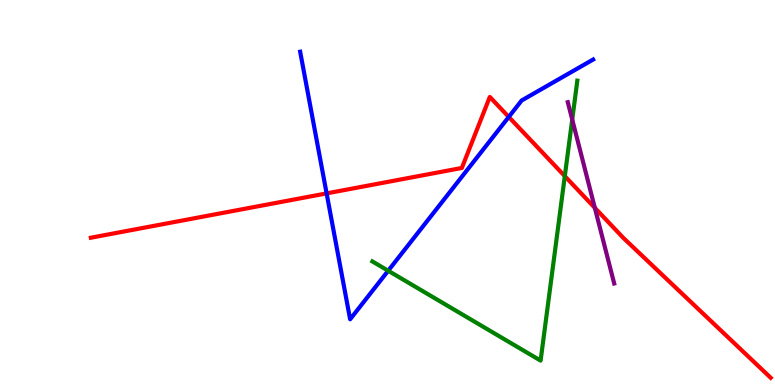[{'lines': ['blue', 'red'], 'intersections': [{'x': 4.21, 'y': 4.98}, {'x': 6.56, 'y': 6.96}]}, {'lines': ['green', 'red'], 'intersections': [{'x': 7.29, 'y': 5.43}]}, {'lines': ['purple', 'red'], 'intersections': [{'x': 7.68, 'y': 4.6}]}, {'lines': ['blue', 'green'], 'intersections': [{'x': 5.01, 'y': 2.97}]}, {'lines': ['blue', 'purple'], 'intersections': []}, {'lines': ['green', 'purple'], 'intersections': [{'x': 7.38, 'y': 6.89}]}]